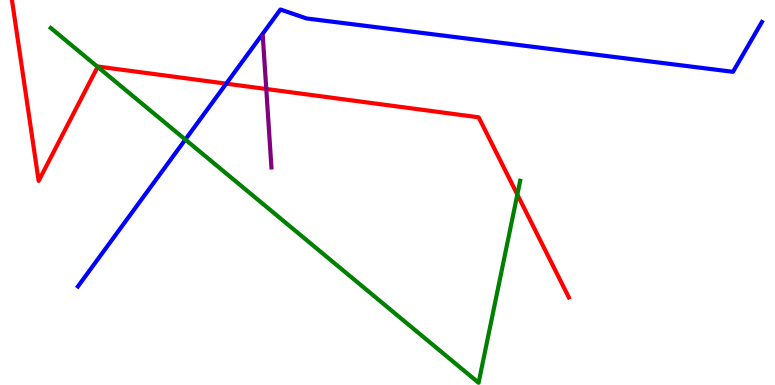[{'lines': ['blue', 'red'], 'intersections': [{'x': 2.92, 'y': 7.83}]}, {'lines': ['green', 'red'], 'intersections': [{'x': 1.26, 'y': 8.26}, {'x': 6.68, 'y': 4.95}]}, {'lines': ['purple', 'red'], 'intersections': [{'x': 3.44, 'y': 7.69}]}, {'lines': ['blue', 'green'], 'intersections': [{'x': 2.39, 'y': 6.37}]}, {'lines': ['blue', 'purple'], 'intersections': []}, {'lines': ['green', 'purple'], 'intersections': []}]